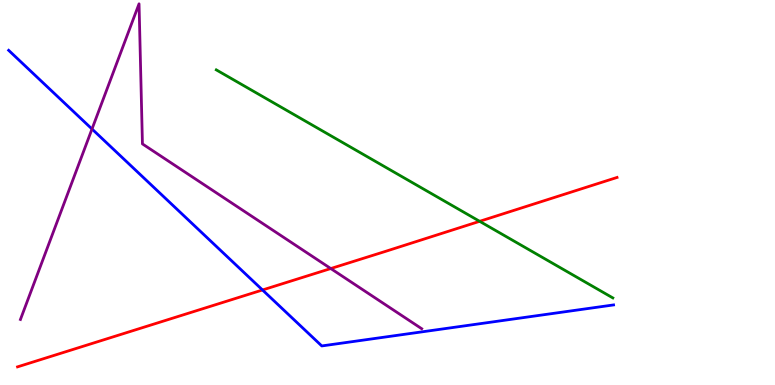[{'lines': ['blue', 'red'], 'intersections': [{'x': 3.39, 'y': 2.47}]}, {'lines': ['green', 'red'], 'intersections': [{'x': 6.19, 'y': 4.25}]}, {'lines': ['purple', 'red'], 'intersections': [{'x': 4.27, 'y': 3.02}]}, {'lines': ['blue', 'green'], 'intersections': []}, {'lines': ['blue', 'purple'], 'intersections': [{'x': 1.19, 'y': 6.65}]}, {'lines': ['green', 'purple'], 'intersections': []}]